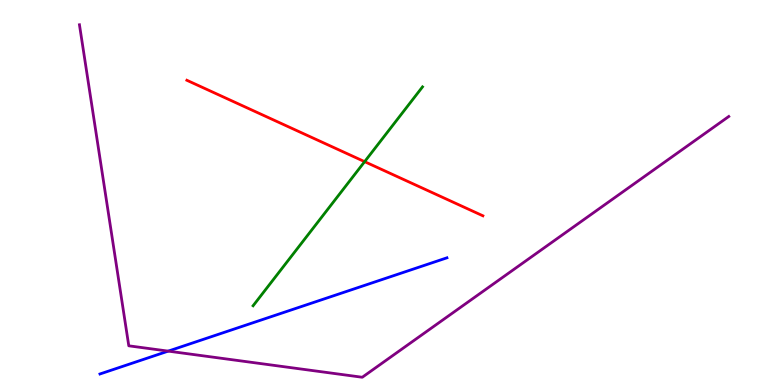[{'lines': ['blue', 'red'], 'intersections': []}, {'lines': ['green', 'red'], 'intersections': [{'x': 4.7, 'y': 5.8}]}, {'lines': ['purple', 'red'], 'intersections': []}, {'lines': ['blue', 'green'], 'intersections': []}, {'lines': ['blue', 'purple'], 'intersections': [{'x': 2.17, 'y': 0.88}]}, {'lines': ['green', 'purple'], 'intersections': []}]